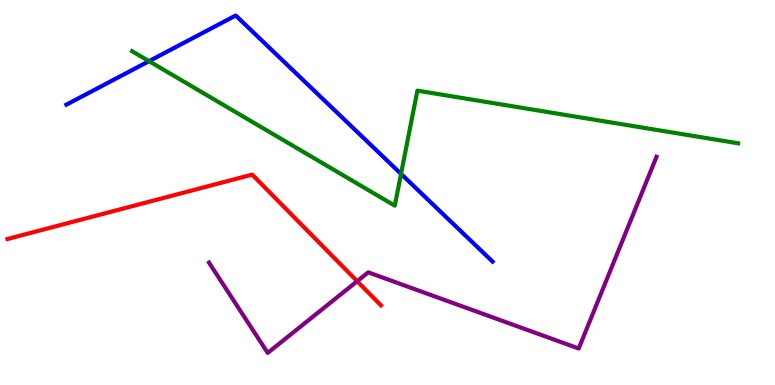[{'lines': ['blue', 'red'], 'intersections': []}, {'lines': ['green', 'red'], 'intersections': []}, {'lines': ['purple', 'red'], 'intersections': [{'x': 4.61, 'y': 2.7}]}, {'lines': ['blue', 'green'], 'intersections': [{'x': 1.92, 'y': 8.41}, {'x': 5.17, 'y': 5.48}]}, {'lines': ['blue', 'purple'], 'intersections': []}, {'lines': ['green', 'purple'], 'intersections': []}]